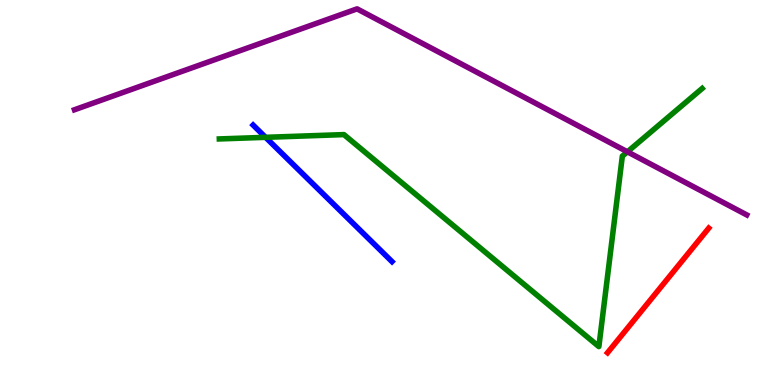[{'lines': ['blue', 'red'], 'intersections': []}, {'lines': ['green', 'red'], 'intersections': []}, {'lines': ['purple', 'red'], 'intersections': []}, {'lines': ['blue', 'green'], 'intersections': [{'x': 3.43, 'y': 6.43}]}, {'lines': ['blue', 'purple'], 'intersections': []}, {'lines': ['green', 'purple'], 'intersections': [{'x': 8.1, 'y': 6.06}]}]